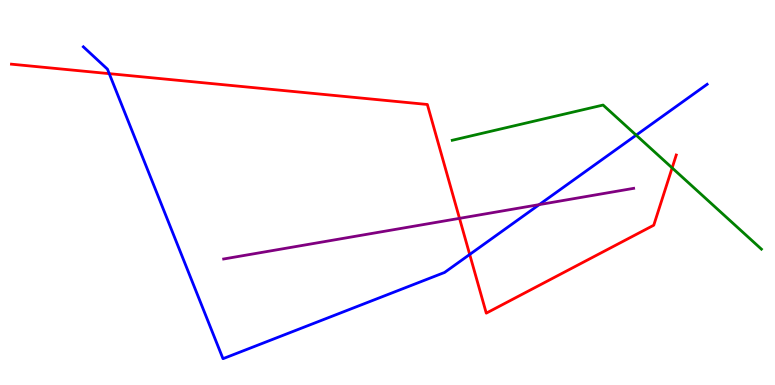[{'lines': ['blue', 'red'], 'intersections': [{'x': 1.41, 'y': 8.09}, {'x': 6.06, 'y': 3.39}]}, {'lines': ['green', 'red'], 'intersections': [{'x': 8.67, 'y': 5.64}]}, {'lines': ['purple', 'red'], 'intersections': [{'x': 5.93, 'y': 4.33}]}, {'lines': ['blue', 'green'], 'intersections': [{'x': 8.21, 'y': 6.49}]}, {'lines': ['blue', 'purple'], 'intersections': [{'x': 6.96, 'y': 4.69}]}, {'lines': ['green', 'purple'], 'intersections': []}]